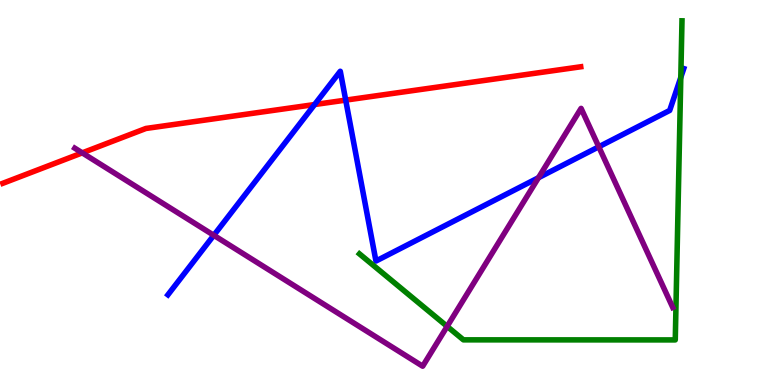[{'lines': ['blue', 'red'], 'intersections': [{'x': 4.06, 'y': 7.28}, {'x': 4.46, 'y': 7.4}]}, {'lines': ['green', 'red'], 'intersections': []}, {'lines': ['purple', 'red'], 'intersections': [{'x': 1.06, 'y': 6.03}]}, {'lines': ['blue', 'green'], 'intersections': [{'x': 8.78, 'y': 7.99}]}, {'lines': ['blue', 'purple'], 'intersections': [{'x': 2.76, 'y': 3.89}, {'x': 6.95, 'y': 5.38}, {'x': 7.73, 'y': 6.19}]}, {'lines': ['green', 'purple'], 'intersections': [{'x': 5.77, 'y': 1.52}]}]